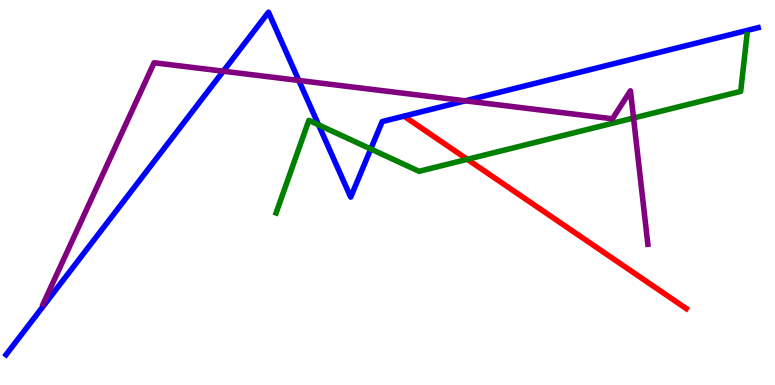[{'lines': ['blue', 'red'], 'intersections': []}, {'lines': ['green', 'red'], 'intersections': [{'x': 6.03, 'y': 5.86}]}, {'lines': ['purple', 'red'], 'intersections': []}, {'lines': ['blue', 'green'], 'intersections': [{'x': 4.11, 'y': 6.76}, {'x': 4.78, 'y': 6.13}]}, {'lines': ['blue', 'purple'], 'intersections': [{'x': 2.88, 'y': 8.15}, {'x': 3.86, 'y': 7.91}, {'x': 6.0, 'y': 7.38}]}, {'lines': ['green', 'purple'], 'intersections': [{'x': 8.17, 'y': 6.93}]}]